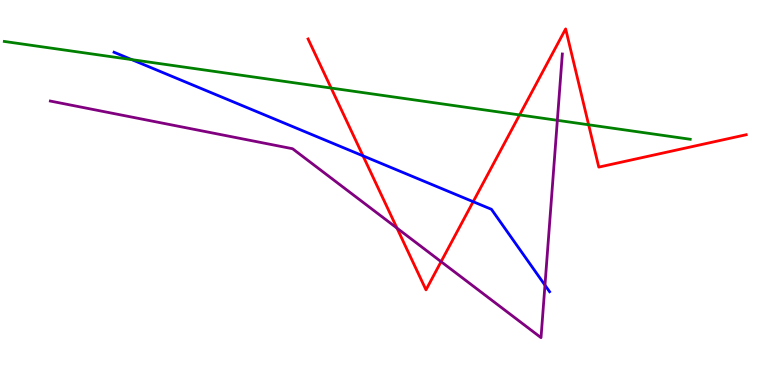[{'lines': ['blue', 'red'], 'intersections': [{'x': 4.68, 'y': 5.95}, {'x': 6.11, 'y': 4.76}]}, {'lines': ['green', 'red'], 'intersections': [{'x': 4.27, 'y': 7.71}, {'x': 6.7, 'y': 7.01}, {'x': 7.6, 'y': 6.76}]}, {'lines': ['purple', 'red'], 'intersections': [{'x': 5.12, 'y': 4.07}, {'x': 5.69, 'y': 3.2}]}, {'lines': ['blue', 'green'], 'intersections': [{'x': 1.7, 'y': 8.45}]}, {'lines': ['blue', 'purple'], 'intersections': [{'x': 7.03, 'y': 2.59}]}, {'lines': ['green', 'purple'], 'intersections': [{'x': 7.19, 'y': 6.87}]}]